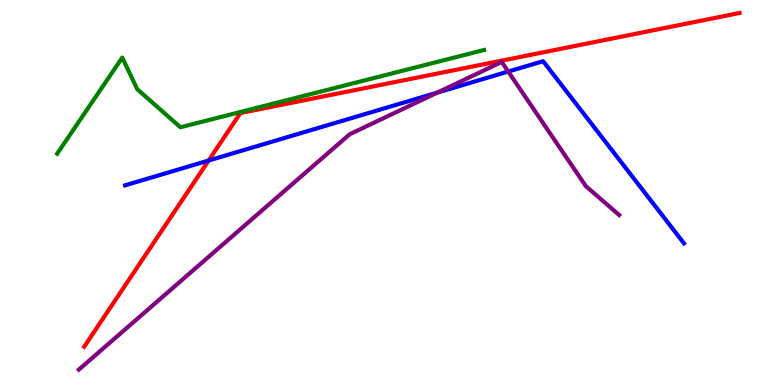[{'lines': ['blue', 'red'], 'intersections': [{'x': 2.69, 'y': 5.83}]}, {'lines': ['green', 'red'], 'intersections': []}, {'lines': ['purple', 'red'], 'intersections': []}, {'lines': ['blue', 'green'], 'intersections': []}, {'lines': ['blue', 'purple'], 'intersections': [{'x': 5.64, 'y': 7.59}, {'x': 6.56, 'y': 8.14}]}, {'lines': ['green', 'purple'], 'intersections': []}]